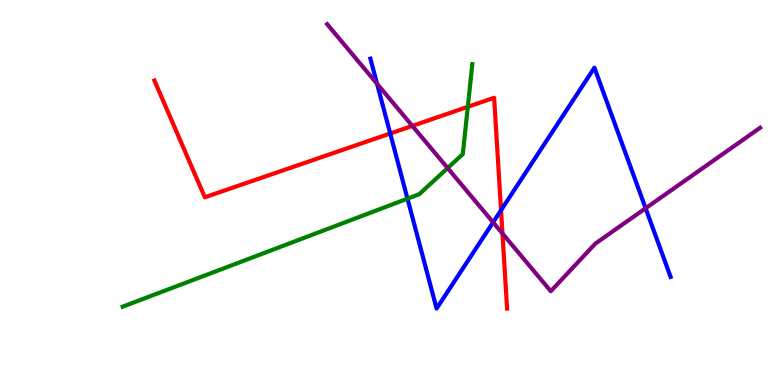[{'lines': ['blue', 'red'], 'intersections': [{'x': 5.04, 'y': 6.53}, {'x': 6.47, 'y': 4.54}]}, {'lines': ['green', 'red'], 'intersections': [{'x': 6.04, 'y': 7.23}]}, {'lines': ['purple', 'red'], 'intersections': [{'x': 5.32, 'y': 6.73}, {'x': 6.48, 'y': 3.93}]}, {'lines': ['blue', 'green'], 'intersections': [{'x': 5.26, 'y': 4.84}]}, {'lines': ['blue', 'purple'], 'intersections': [{'x': 4.87, 'y': 7.82}, {'x': 6.36, 'y': 4.23}, {'x': 8.33, 'y': 4.59}]}, {'lines': ['green', 'purple'], 'intersections': [{'x': 5.78, 'y': 5.64}]}]